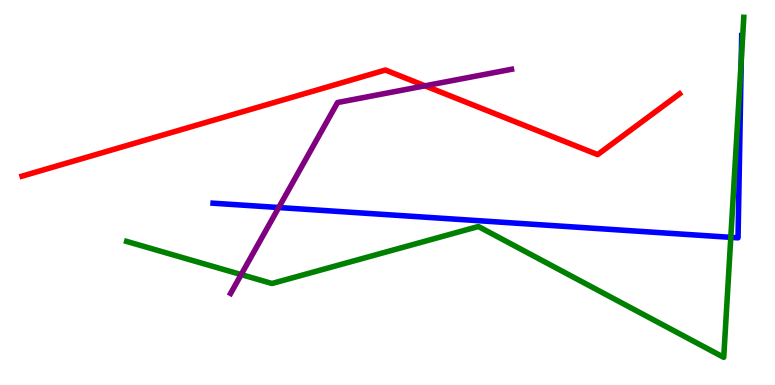[{'lines': ['blue', 'red'], 'intersections': []}, {'lines': ['green', 'red'], 'intersections': []}, {'lines': ['purple', 'red'], 'intersections': [{'x': 5.48, 'y': 7.77}]}, {'lines': ['blue', 'green'], 'intersections': [{'x': 9.43, 'y': 3.84}, {'x': 9.56, 'y': 8.44}]}, {'lines': ['blue', 'purple'], 'intersections': [{'x': 3.6, 'y': 4.61}]}, {'lines': ['green', 'purple'], 'intersections': [{'x': 3.11, 'y': 2.87}]}]